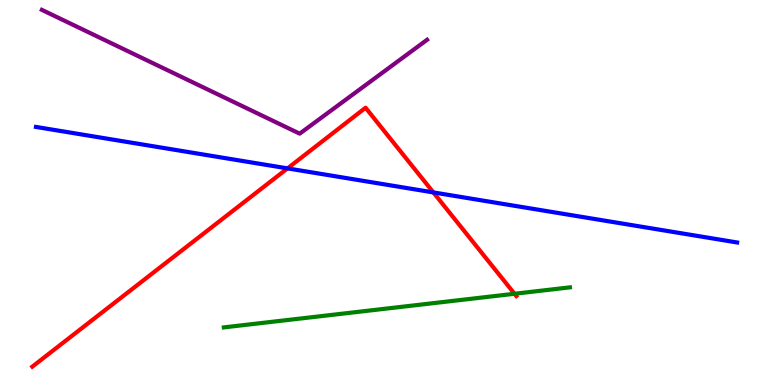[{'lines': ['blue', 'red'], 'intersections': [{'x': 3.71, 'y': 5.63}, {'x': 5.59, 'y': 5.0}]}, {'lines': ['green', 'red'], 'intersections': [{'x': 6.64, 'y': 2.37}]}, {'lines': ['purple', 'red'], 'intersections': []}, {'lines': ['blue', 'green'], 'intersections': []}, {'lines': ['blue', 'purple'], 'intersections': []}, {'lines': ['green', 'purple'], 'intersections': []}]